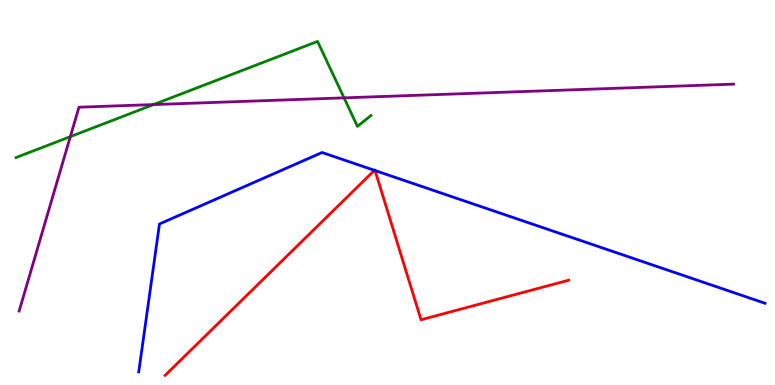[{'lines': ['blue', 'red'], 'intersections': [{'x': 4.83, 'y': 5.58}, {'x': 4.84, 'y': 5.57}]}, {'lines': ['green', 'red'], 'intersections': []}, {'lines': ['purple', 'red'], 'intersections': []}, {'lines': ['blue', 'green'], 'intersections': []}, {'lines': ['blue', 'purple'], 'intersections': []}, {'lines': ['green', 'purple'], 'intersections': [{'x': 0.907, 'y': 6.45}, {'x': 1.98, 'y': 7.28}, {'x': 4.44, 'y': 7.46}]}]